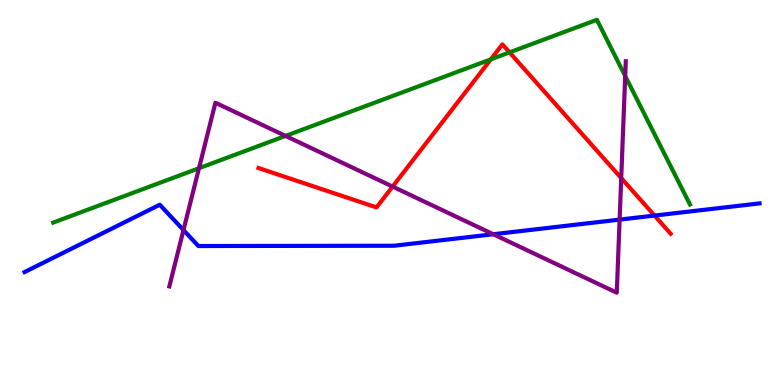[{'lines': ['blue', 'red'], 'intersections': [{'x': 8.45, 'y': 4.4}]}, {'lines': ['green', 'red'], 'intersections': [{'x': 6.33, 'y': 8.46}, {'x': 6.57, 'y': 8.64}]}, {'lines': ['purple', 'red'], 'intersections': [{'x': 5.07, 'y': 5.15}, {'x': 8.02, 'y': 5.37}]}, {'lines': ['blue', 'green'], 'intersections': []}, {'lines': ['blue', 'purple'], 'intersections': [{'x': 2.37, 'y': 4.02}, {'x': 6.37, 'y': 3.92}, {'x': 8.0, 'y': 4.3}]}, {'lines': ['green', 'purple'], 'intersections': [{'x': 2.57, 'y': 5.63}, {'x': 3.68, 'y': 6.47}, {'x': 8.07, 'y': 8.03}]}]